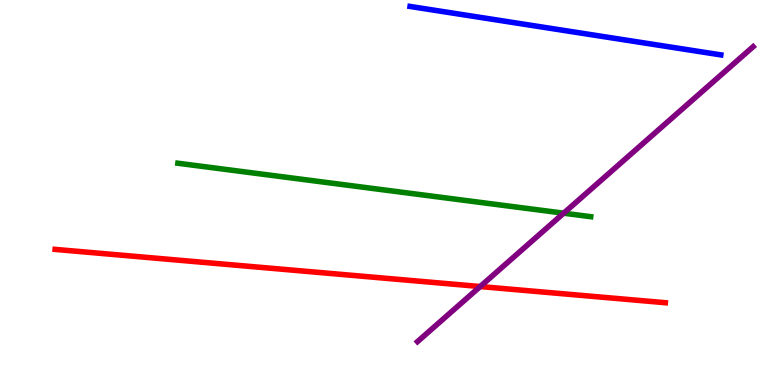[{'lines': ['blue', 'red'], 'intersections': []}, {'lines': ['green', 'red'], 'intersections': []}, {'lines': ['purple', 'red'], 'intersections': [{'x': 6.2, 'y': 2.56}]}, {'lines': ['blue', 'green'], 'intersections': []}, {'lines': ['blue', 'purple'], 'intersections': []}, {'lines': ['green', 'purple'], 'intersections': [{'x': 7.27, 'y': 4.46}]}]